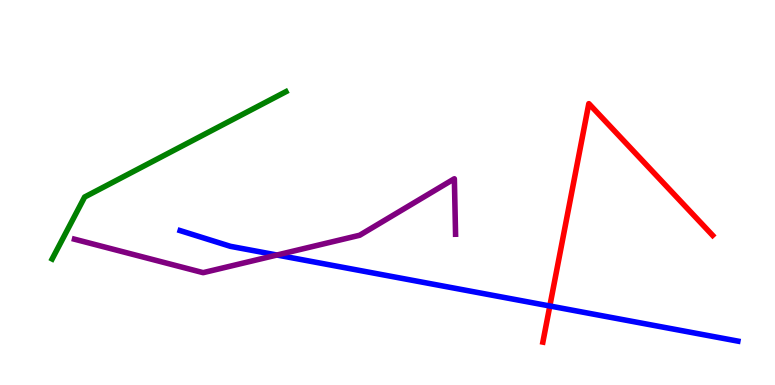[{'lines': ['blue', 'red'], 'intersections': [{'x': 7.09, 'y': 2.05}]}, {'lines': ['green', 'red'], 'intersections': []}, {'lines': ['purple', 'red'], 'intersections': []}, {'lines': ['blue', 'green'], 'intersections': []}, {'lines': ['blue', 'purple'], 'intersections': [{'x': 3.57, 'y': 3.38}]}, {'lines': ['green', 'purple'], 'intersections': []}]